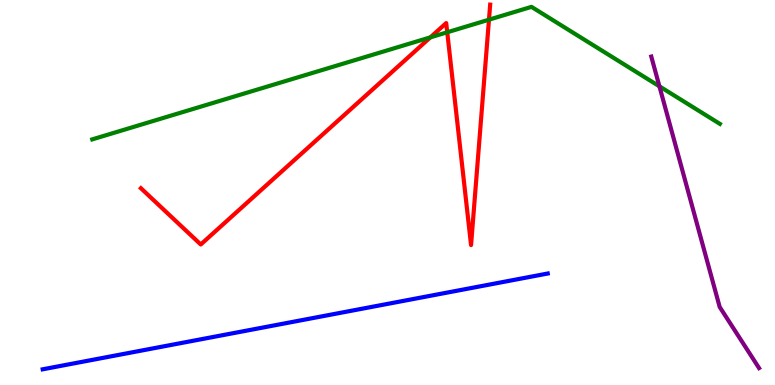[{'lines': ['blue', 'red'], 'intersections': []}, {'lines': ['green', 'red'], 'intersections': [{'x': 5.55, 'y': 9.03}, {'x': 5.77, 'y': 9.16}, {'x': 6.31, 'y': 9.49}]}, {'lines': ['purple', 'red'], 'intersections': []}, {'lines': ['blue', 'green'], 'intersections': []}, {'lines': ['blue', 'purple'], 'intersections': []}, {'lines': ['green', 'purple'], 'intersections': [{'x': 8.51, 'y': 7.76}]}]